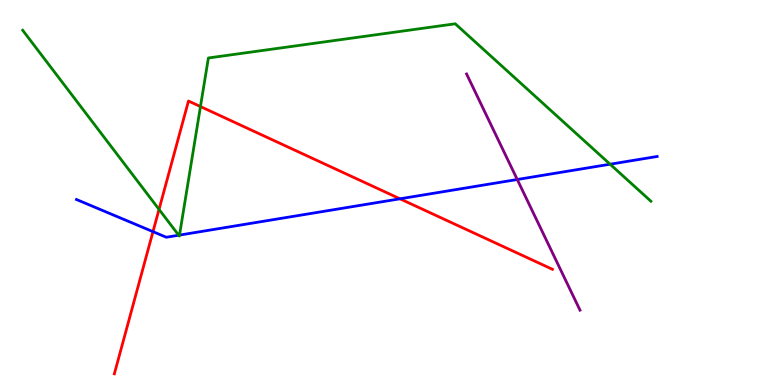[{'lines': ['blue', 'red'], 'intersections': [{'x': 1.97, 'y': 3.98}, {'x': 5.16, 'y': 4.84}]}, {'lines': ['green', 'red'], 'intersections': [{'x': 2.05, 'y': 4.56}, {'x': 2.59, 'y': 7.23}]}, {'lines': ['purple', 'red'], 'intersections': []}, {'lines': ['blue', 'green'], 'intersections': [{'x': 2.31, 'y': 3.89}, {'x': 2.32, 'y': 3.89}, {'x': 7.87, 'y': 5.73}]}, {'lines': ['blue', 'purple'], 'intersections': [{'x': 6.67, 'y': 5.34}]}, {'lines': ['green', 'purple'], 'intersections': []}]